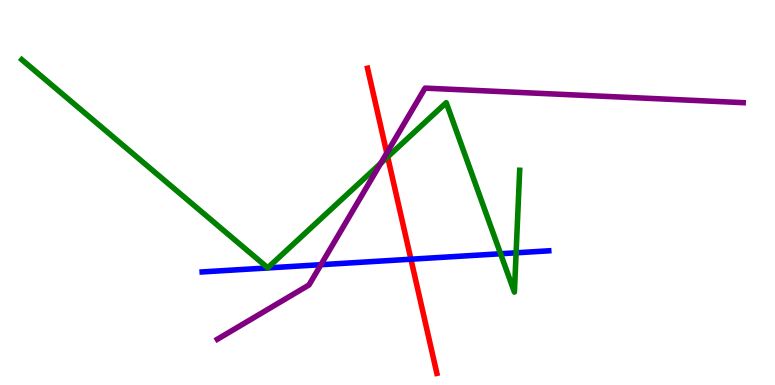[{'lines': ['blue', 'red'], 'intersections': [{'x': 5.3, 'y': 3.27}]}, {'lines': ['green', 'red'], 'intersections': [{'x': 5.0, 'y': 5.93}]}, {'lines': ['purple', 'red'], 'intersections': [{'x': 4.99, 'y': 6.03}]}, {'lines': ['blue', 'green'], 'intersections': [{'x': 6.46, 'y': 3.41}, {'x': 6.66, 'y': 3.43}]}, {'lines': ['blue', 'purple'], 'intersections': [{'x': 4.14, 'y': 3.12}]}, {'lines': ['green', 'purple'], 'intersections': [{'x': 4.91, 'y': 5.76}]}]